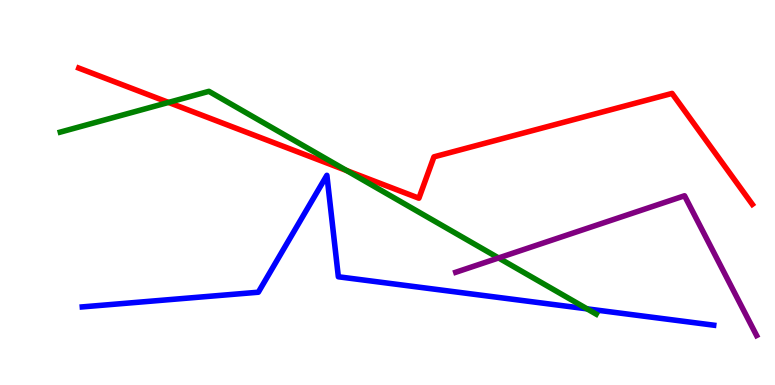[{'lines': ['blue', 'red'], 'intersections': []}, {'lines': ['green', 'red'], 'intersections': [{'x': 2.17, 'y': 7.34}, {'x': 4.47, 'y': 5.57}]}, {'lines': ['purple', 'red'], 'intersections': []}, {'lines': ['blue', 'green'], 'intersections': [{'x': 7.58, 'y': 1.98}]}, {'lines': ['blue', 'purple'], 'intersections': []}, {'lines': ['green', 'purple'], 'intersections': [{'x': 6.43, 'y': 3.3}]}]